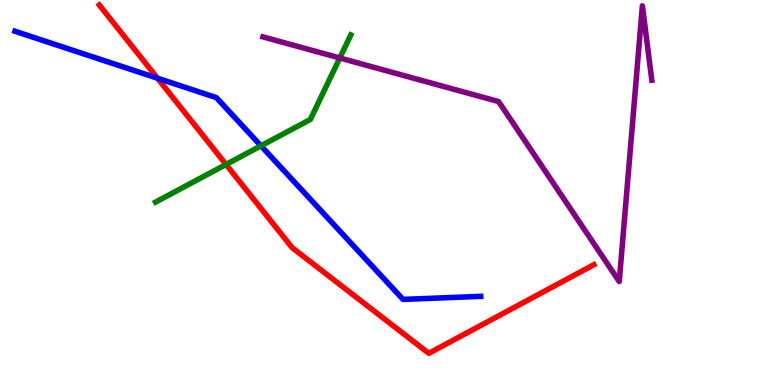[{'lines': ['blue', 'red'], 'intersections': [{'x': 2.03, 'y': 7.97}]}, {'lines': ['green', 'red'], 'intersections': [{'x': 2.92, 'y': 5.73}]}, {'lines': ['purple', 'red'], 'intersections': []}, {'lines': ['blue', 'green'], 'intersections': [{'x': 3.37, 'y': 6.21}]}, {'lines': ['blue', 'purple'], 'intersections': []}, {'lines': ['green', 'purple'], 'intersections': [{'x': 4.38, 'y': 8.49}]}]